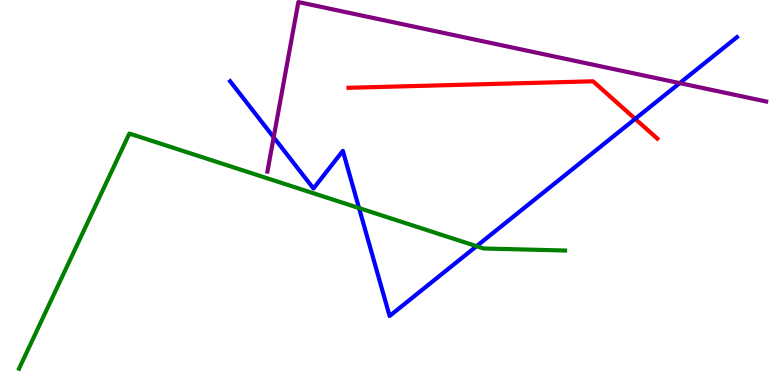[{'lines': ['blue', 'red'], 'intersections': [{'x': 8.2, 'y': 6.91}]}, {'lines': ['green', 'red'], 'intersections': []}, {'lines': ['purple', 'red'], 'intersections': []}, {'lines': ['blue', 'green'], 'intersections': [{'x': 4.63, 'y': 4.6}, {'x': 6.15, 'y': 3.61}]}, {'lines': ['blue', 'purple'], 'intersections': [{'x': 3.53, 'y': 6.43}, {'x': 8.77, 'y': 7.84}]}, {'lines': ['green', 'purple'], 'intersections': []}]